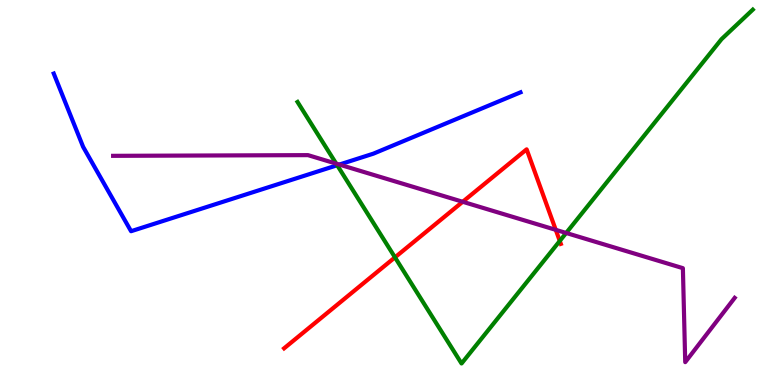[{'lines': ['blue', 'red'], 'intersections': []}, {'lines': ['green', 'red'], 'intersections': [{'x': 5.1, 'y': 3.32}, {'x': 7.22, 'y': 3.74}]}, {'lines': ['purple', 'red'], 'intersections': [{'x': 5.97, 'y': 4.76}, {'x': 7.17, 'y': 4.03}]}, {'lines': ['blue', 'green'], 'intersections': [{'x': 4.35, 'y': 5.71}]}, {'lines': ['blue', 'purple'], 'intersections': [{'x': 4.38, 'y': 5.73}]}, {'lines': ['green', 'purple'], 'intersections': [{'x': 4.34, 'y': 5.75}, {'x': 7.31, 'y': 3.95}]}]